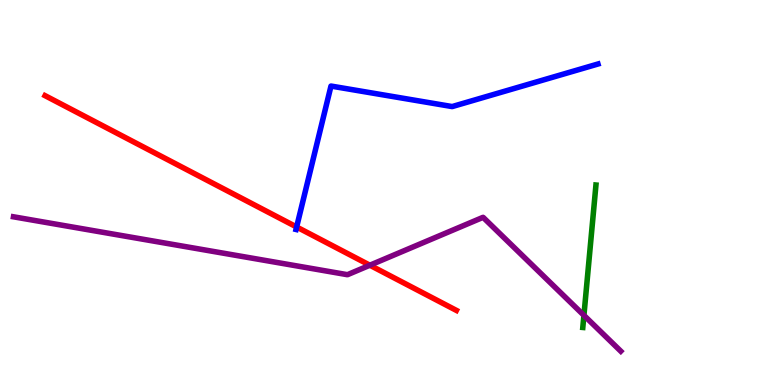[{'lines': ['blue', 'red'], 'intersections': [{'x': 3.83, 'y': 4.1}]}, {'lines': ['green', 'red'], 'intersections': []}, {'lines': ['purple', 'red'], 'intersections': [{'x': 4.77, 'y': 3.11}]}, {'lines': ['blue', 'green'], 'intersections': []}, {'lines': ['blue', 'purple'], 'intersections': []}, {'lines': ['green', 'purple'], 'intersections': [{'x': 7.53, 'y': 1.81}]}]